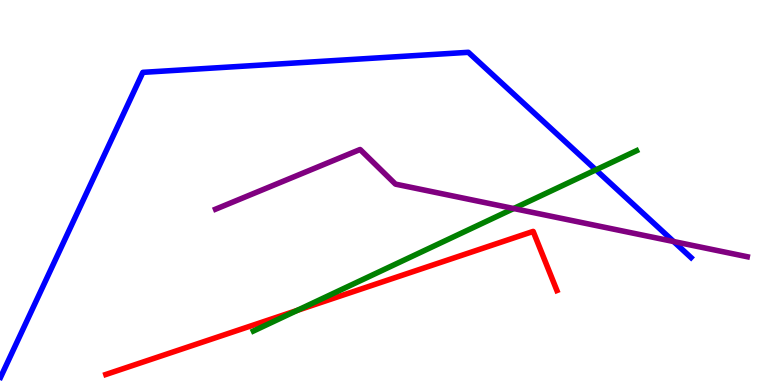[{'lines': ['blue', 'red'], 'intersections': []}, {'lines': ['green', 'red'], 'intersections': [{'x': 3.83, 'y': 1.94}]}, {'lines': ['purple', 'red'], 'intersections': []}, {'lines': ['blue', 'green'], 'intersections': [{'x': 7.69, 'y': 5.59}]}, {'lines': ['blue', 'purple'], 'intersections': [{'x': 8.69, 'y': 3.73}]}, {'lines': ['green', 'purple'], 'intersections': [{'x': 6.63, 'y': 4.58}]}]